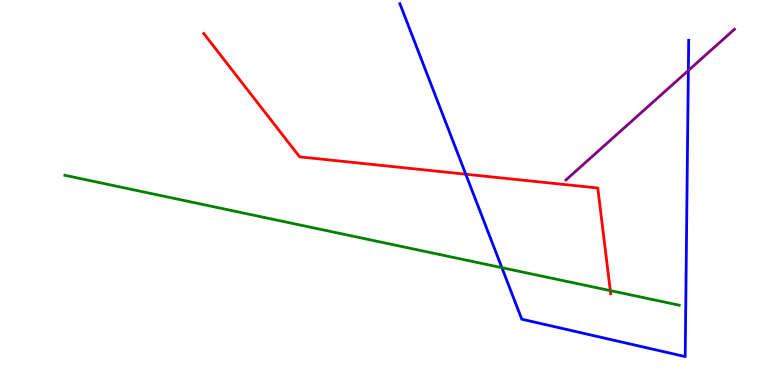[{'lines': ['blue', 'red'], 'intersections': [{'x': 6.01, 'y': 5.48}]}, {'lines': ['green', 'red'], 'intersections': [{'x': 7.87, 'y': 2.45}]}, {'lines': ['purple', 'red'], 'intersections': []}, {'lines': ['blue', 'green'], 'intersections': [{'x': 6.48, 'y': 3.05}]}, {'lines': ['blue', 'purple'], 'intersections': [{'x': 8.88, 'y': 8.17}]}, {'lines': ['green', 'purple'], 'intersections': []}]